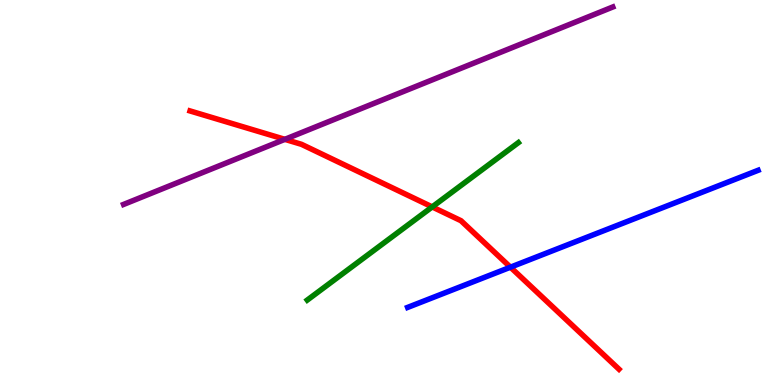[{'lines': ['blue', 'red'], 'intersections': [{'x': 6.59, 'y': 3.06}]}, {'lines': ['green', 'red'], 'intersections': [{'x': 5.58, 'y': 4.63}]}, {'lines': ['purple', 'red'], 'intersections': [{'x': 3.68, 'y': 6.38}]}, {'lines': ['blue', 'green'], 'intersections': []}, {'lines': ['blue', 'purple'], 'intersections': []}, {'lines': ['green', 'purple'], 'intersections': []}]